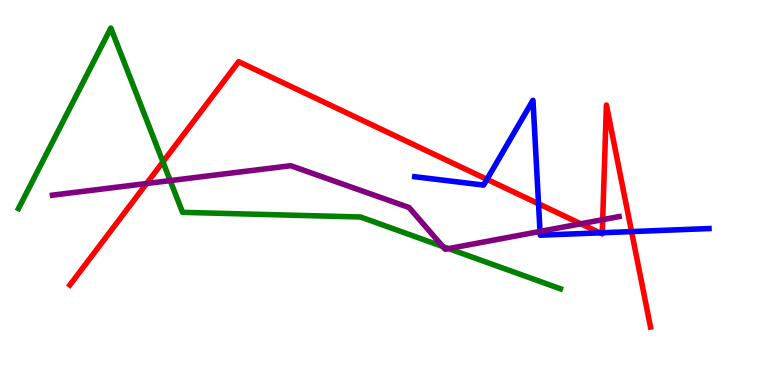[{'lines': ['blue', 'red'], 'intersections': [{'x': 6.28, 'y': 5.34}, {'x': 6.95, 'y': 4.71}, {'x': 7.74, 'y': 3.95}, {'x': 7.77, 'y': 3.95}, {'x': 8.15, 'y': 3.98}]}, {'lines': ['green', 'red'], 'intersections': [{'x': 2.1, 'y': 5.79}]}, {'lines': ['purple', 'red'], 'intersections': [{'x': 1.89, 'y': 5.23}, {'x': 7.49, 'y': 4.19}, {'x': 7.78, 'y': 4.29}]}, {'lines': ['blue', 'green'], 'intersections': []}, {'lines': ['blue', 'purple'], 'intersections': [{'x': 6.97, 'y': 3.99}]}, {'lines': ['green', 'purple'], 'intersections': [{'x': 2.2, 'y': 5.31}, {'x': 5.71, 'y': 3.6}, {'x': 5.79, 'y': 3.54}]}]